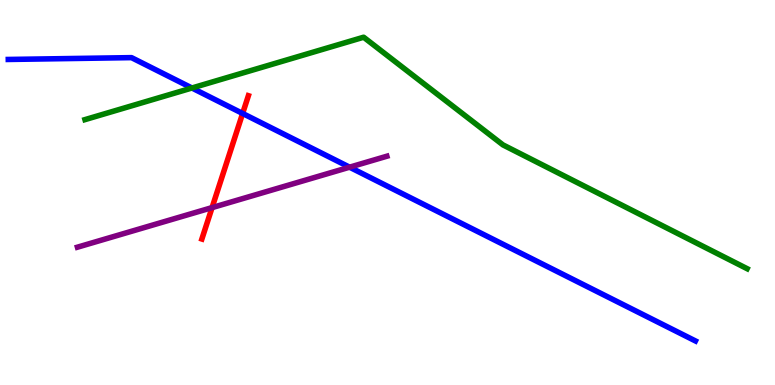[{'lines': ['blue', 'red'], 'intersections': [{'x': 3.13, 'y': 7.05}]}, {'lines': ['green', 'red'], 'intersections': []}, {'lines': ['purple', 'red'], 'intersections': [{'x': 2.74, 'y': 4.61}]}, {'lines': ['blue', 'green'], 'intersections': [{'x': 2.48, 'y': 7.71}]}, {'lines': ['blue', 'purple'], 'intersections': [{'x': 4.51, 'y': 5.66}]}, {'lines': ['green', 'purple'], 'intersections': []}]